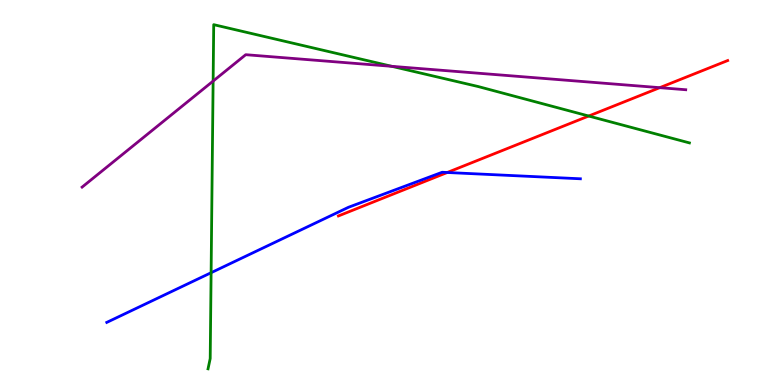[{'lines': ['blue', 'red'], 'intersections': [{'x': 5.77, 'y': 5.52}]}, {'lines': ['green', 'red'], 'intersections': [{'x': 7.6, 'y': 6.99}]}, {'lines': ['purple', 'red'], 'intersections': [{'x': 8.51, 'y': 7.72}]}, {'lines': ['blue', 'green'], 'intersections': [{'x': 2.72, 'y': 2.92}]}, {'lines': ['blue', 'purple'], 'intersections': []}, {'lines': ['green', 'purple'], 'intersections': [{'x': 2.75, 'y': 7.89}, {'x': 5.06, 'y': 8.28}]}]